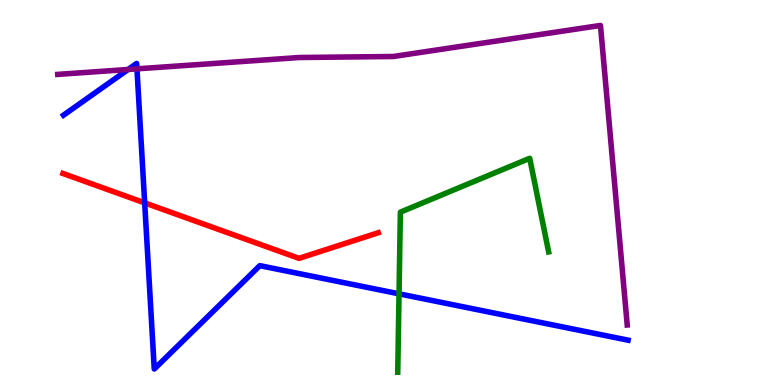[{'lines': ['blue', 'red'], 'intersections': [{'x': 1.87, 'y': 4.73}]}, {'lines': ['green', 'red'], 'intersections': []}, {'lines': ['purple', 'red'], 'intersections': []}, {'lines': ['blue', 'green'], 'intersections': [{'x': 5.15, 'y': 2.37}]}, {'lines': ['blue', 'purple'], 'intersections': [{'x': 1.65, 'y': 8.2}, {'x': 1.77, 'y': 8.21}]}, {'lines': ['green', 'purple'], 'intersections': []}]